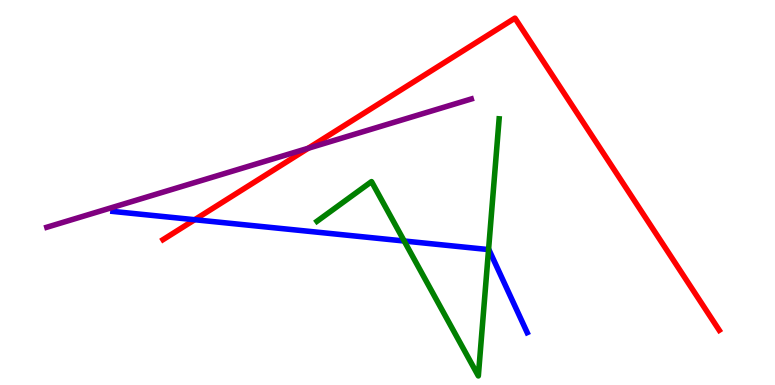[{'lines': ['blue', 'red'], 'intersections': [{'x': 2.51, 'y': 4.29}]}, {'lines': ['green', 'red'], 'intersections': []}, {'lines': ['purple', 'red'], 'intersections': [{'x': 3.98, 'y': 6.15}]}, {'lines': ['blue', 'green'], 'intersections': [{'x': 5.22, 'y': 3.74}, {'x': 6.3, 'y': 3.52}]}, {'lines': ['blue', 'purple'], 'intersections': []}, {'lines': ['green', 'purple'], 'intersections': []}]